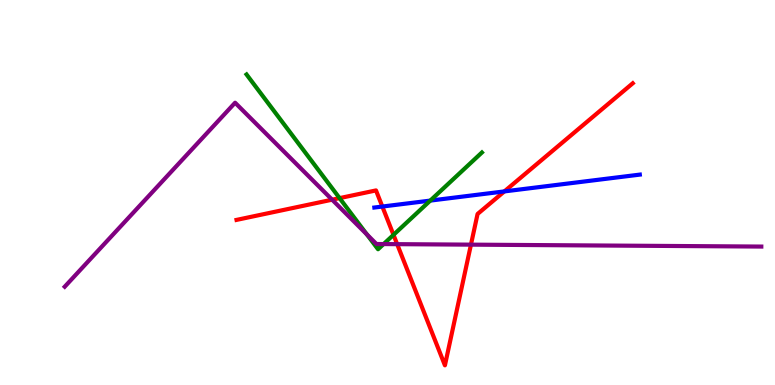[{'lines': ['blue', 'red'], 'intersections': [{'x': 4.93, 'y': 4.64}, {'x': 6.51, 'y': 5.03}]}, {'lines': ['green', 'red'], 'intersections': [{'x': 4.38, 'y': 4.85}, {'x': 5.08, 'y': 3.9}]}, {'lines': ['purple', 'red'], 'intersections': [{'x': 4.29, 'y': 4.81}, {'x': 5.12, 'y': 3.66}, {'x': 6.08, 'y': 3.65}]}, {'lines': ['blue', 'green'], 'intersections': [{'x': 5.55, 'y': 4.79}]}, {'lines': ['blue', 'purple'], 'intersections': []}, {'lines': ['green', 'purple'], 'intersections': [{'x': 4.73, 'y': 3.91}, {'x': 4.95, 'y': 3.66}]}]